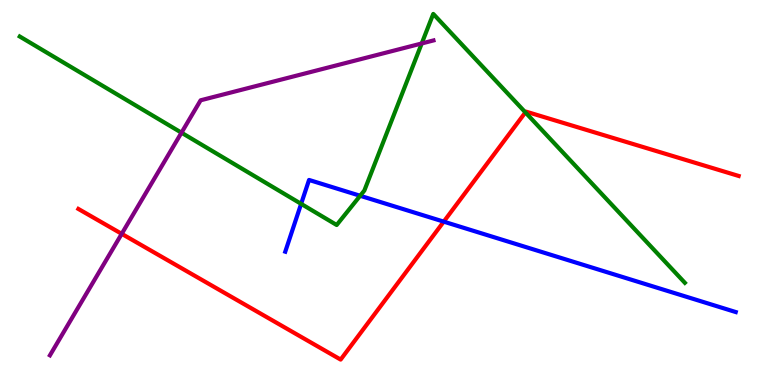[{'lines': ['blue', 'red'], 'intersections': [{'x': 5.73, 'y': 4.24}]}, {'lines': ['green', 'red'], 'intersections': [{'x': 6.78, 'y': 7.08}]}, {'lines': ['purple', 'red'], 'intersections': [{'x': 1.57, 'y': 3.93}]}, {'lines': ['blue', 'green'], 'intersections': [{'x': 3.89, 'y': 4.71}, {'x': 4.65, 'y': 4.92}]}, {'lines': ['blue', 'purple'], 'intersections': []}, {'lines': ['green', 'purple'], 'intersections': [{'x': 2.34, 'y': 6.55}, {'x': 5.44, 'y': 8.87}]}]